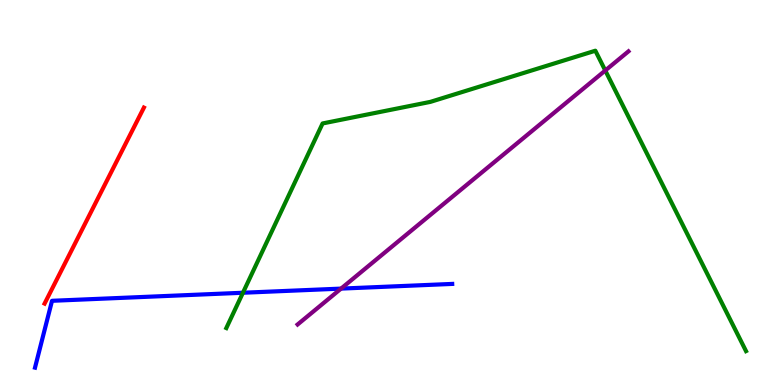[{'lines': ['blue', 'red'], 'intersections': []}, {'lines': ['green', 'red'], 'intersections': []}, {'lines': ['purple', 'red'], 'intersections': []}, {'lines': ['blue', 'green'], 'intersections': [{'x': 3.13, 'y': 2.4}]}, {'lines': ['blue', 'purple'], 'intersections': [{'x': 4.4, 'y': 2.5}]}, {'lines': ['green', 'purple'], 'intersections': [{'x': 7.81, 'y': 8.17}]}]